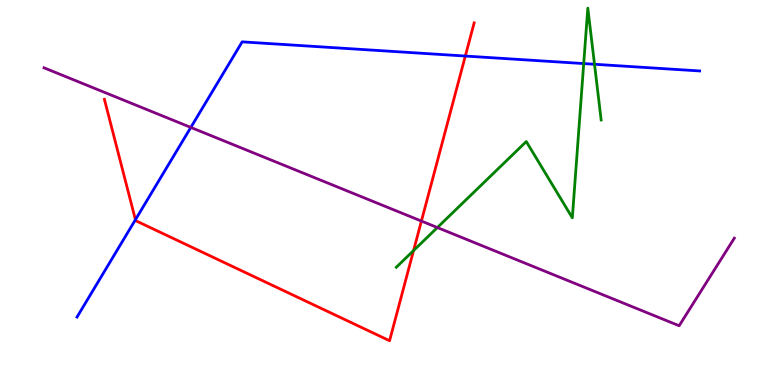[{'lines': ['blue', 'red'], 'intersections': [{'x': 1.75, 'y': 4.29}, {'x': 6.0, 'y': 8.54}]}, {'lines': ['green', 'red'], 'intersections': [{'x': 5.34, 'y': 3.49}]}, {'lines': ['purple', 'red'], 'intersections': [{'x': 5.44, 'y': 4.26}]}, {'lines': ['blue', 'green'], 'intersections': [{'x': 7.53, 'y': 8.35}, {'x': 7.67, 'y': 8.33}]}, {'lines': ['blue', 'purple'], 'intersections': [{'x': 2.46, 'y': 6.69}]}, {'lines': ['green', 'purple'], 'intersections': [{'x': 5.64, 'y': 4.09}]}]